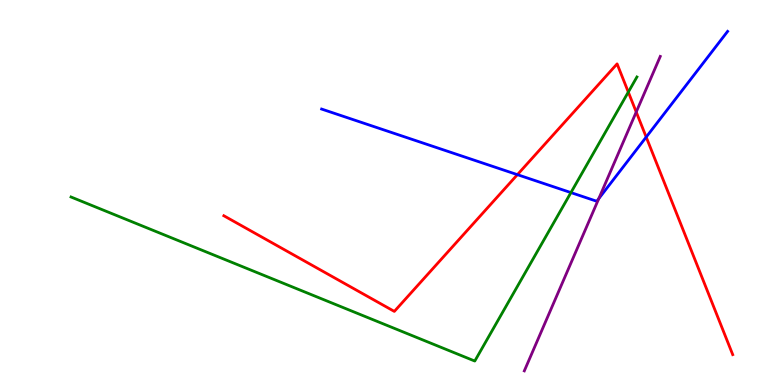[{'lines': ['blue', 'red'], 'intersections': [{'x': 6.68, 'y': 5.46}, {'x': 8.34, 'y': 6.44}]}, {'lines': ['green', 'red'], 'intersections': [{'x': 8.11, 'y': 7.61}]}, {'lines': ['purple', 'red'], 'intersections': [{'x': 8.21, 'y': 7.09}]}, {'lines': ['blue', 'green'], 'intersections': [{'x': 7.37, 'y': 5.0}]}, {'lines': ['blue', 'purple'], 'intersections': [{'x': 7.73, 'y': 4.84}]}, {'lines': ['green', 'purple'], 'intersections': []}]